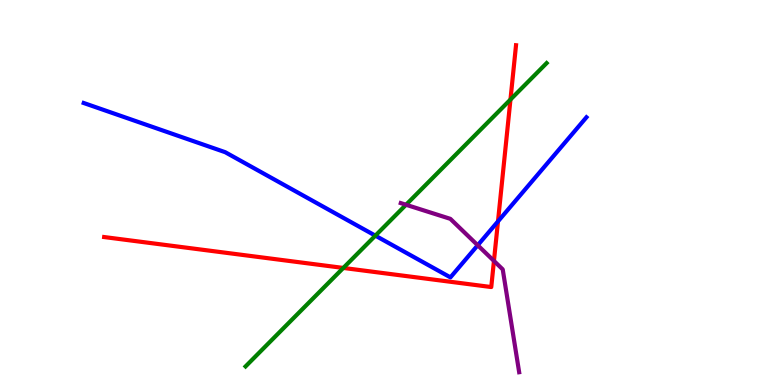[{'lines': ['blue', 'red'], 'intersections': [{'x': 6.43, 'y': 4.25}]}, {'lines': ['green', 'red'], 'intersections': [{'x': 4.43, 'y': 3.04}, {'x': 6.59, 'y': 7.41}]}, {'lines': ['purple', 'red'], 'intersections': [{'x': 6.37, 'y': 3.22}]}, {'lines': ['blue', 'green'], 'intersections': [{'x': 4.84, 'y': 3.88}]}, {'lines': ['blue', 'purple'], 'intersections': [{'x': 6.16, 'y': 3.63}]}, {'lines': ['green', 'purple'], 'intersections': [{'x': 5.24, 'y': 4.68}]}]